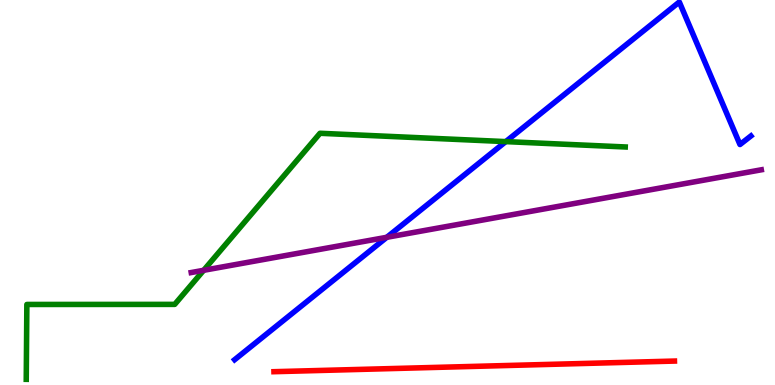[{'lines': ['blue', 'red'], 'intersections': []}, {'lines': ['green', 'red'], 'intersections': []}, {'lines': ['purple', 'red'], 'intersections': []}, {'lines': ['blue', 'green'], 'intersections': [{'x': 6.53, 'y': 6.32}]}, {'lines': ['blue', 'purple'], 'intersections': [{'x': 4.99, 'y': 3.84}]}, {'lines': ['green', 'purple'], 'intersections': [{'x': 2.63, 'y': 2.98}]}]